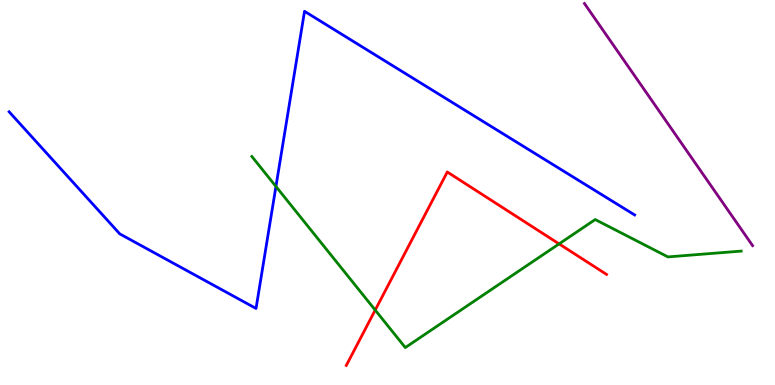[{'lines': ['blue', 'red'], 'intersections': []}, {'lines': ['green', 'red'], 'intersections': [{'x': 4.84, 'y': 1.95}, {'x': 7.21, 'y': 3.67}]}, {'lines': ['purple', 'red'], 'intersections': []}, {'lines': ['blue', 'green'], 'intersections': [{'x': 3.56, 'y': 5.16}]}, {'lines': ['blue', 'purple'], 'intersections': []}, {'lines': ['green', 'purple'], 'intersections': []}]